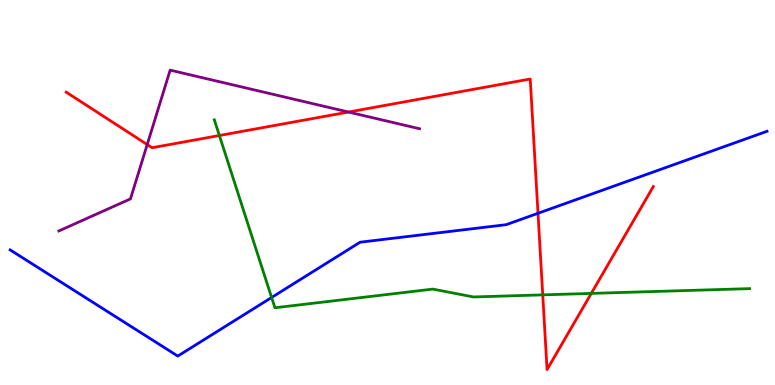[{'lines': ['blue', 'red'], 'intersections': [{'x': 6.94, 'y': 4.46}]}, {'lines': ['green', 'red'], 'intersections': [{'x': 2.83, 'y': 6.48}, {'x': 7.0, 'y': 2.34}, {'x': 7.63, 'y': 2.38}]}, {'lines': ['purple', 'red'], 'intersections': [{'x': 1.9, 'y': 6.25}, {'x': 4.5, 'y': 7.09}]}, {'lines': ['blue', 'green'], 'intersections': [{'x': 3.5, 'y': 2.27}]}, {'lines': ['blue', 'purple'], 'intersections': []}, {'lines': ['green', 'purple'], 'intersections': []}]